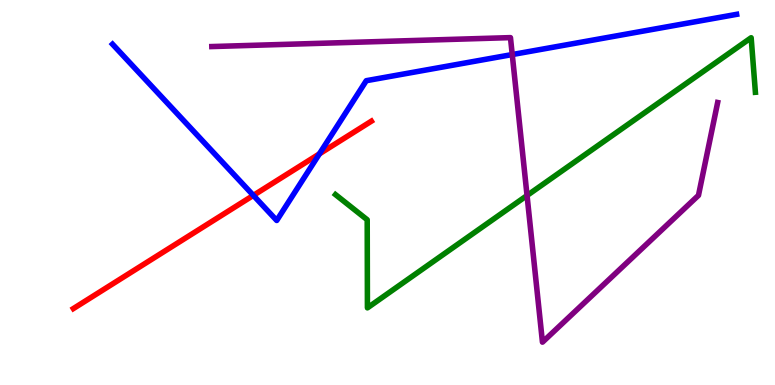[{'lines': ['blue', 'red'], 'intersections': [{'x': 3.27, 'y': 4.92}, {'x': 4.12, 'y': 6.0}]}, {'lines': ['green', 'red'], 'intersections': []}, {'lines': ['purple', 'red'], 'intersections': []}, {'lines': ['blue', 'green'], 'intersections': []}, {'lines': ['blue', 'purple'], 'intersections': [{'x': 6.61, 'y': 8.58}]}, {'lines': ['green', 'purple'], 'intersections': [{'x': 6.8, 'y': 4.92}]}]